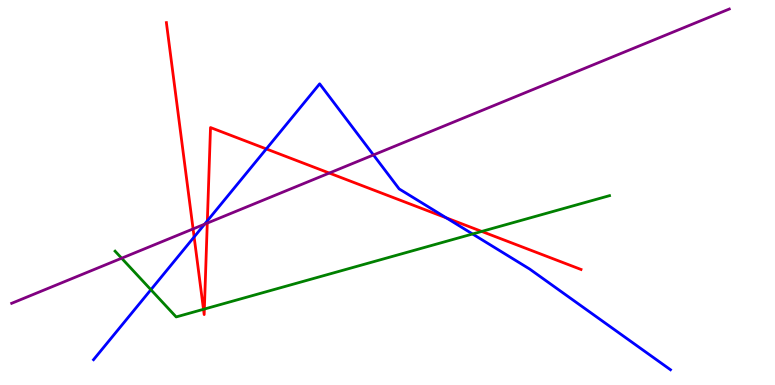[{'lines': ['blue', 'red'], 'intersections': [{'x': 2.5, 'y': 3.84}, {'x': 2.68, 'y': 4.26}, {'x': 3.44, 'y': 6.13}, {'x': 5.76, 'y': 4.34}]}, {'lines': ['green', 'red'], 'intersections': [{'x': 2.63, 'y': 1.97}, {'x': 2.64, 'y': 1.97}, {'x': 6.22, 'y': 3.99}]}, {'lines': ['purple', 'red'], 'intersections': [{'x': 2.49, 'y': 4.05}, {'x': 2.67, 'y': 4.21}, {'x': 4.25, 'y': 5.51}]}, {'lines': ['blue', 'green'], 'intersections': [{'x': 1.95, 'y': 2.47}, {'x': 6.1, 'y': 3.92}]}, {'lines': ['blue', 'purple'], 'intersections': [{'x': 2.64, 'y': 4.18}, {'x': 4.82, 'y': 5.98}]}, {'lines': ['green', 'purple'], 'intersections': [{'x': 1.57, 'y': 3.29}]}]